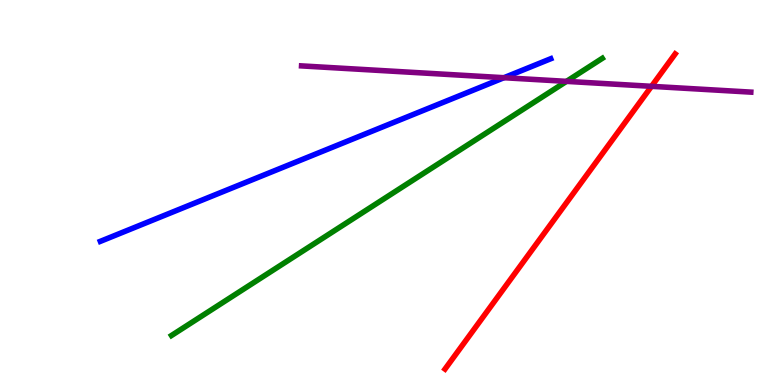[{'lines': ['blue', 'red'], 'intersections': []}, {'lines': ['green', 'red'], 'intersections': []}, {'lines': ['purple', 'red'], 'intersections': [{'x': 8.41, 'y': 7.76}]}, {'lines': ['blue', 'green'], 'intersections': []}, {'lines': ['blue', 'purple'], 'intersections': [{'x': 6.5, 'y': 7.98}]}, {'lines': ['green', 'purple'], 'intersections': [{'x': 7.31, 'y': 7.89}]}]